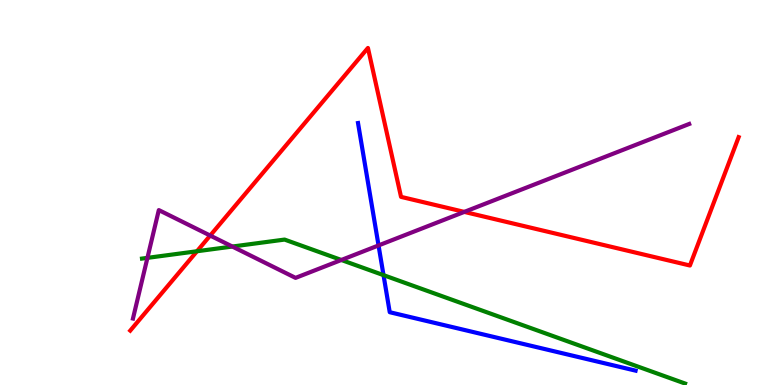[{'lines': ['blue', 'red'], 'intersections': []}, {'lines': ['green', 'red'], 'intersections': [{'x': 2.54, 'y': 3.47}]}, {'lines': ['purple', 'red'], 'intersections': [{'x': 2.71, 'y': 3.88}, {'x': 5.99, 'y': 4.5}]}, {'lines': ['blue', 'green'], 'intersections': [{'x': 4.95, 'y': 2.85}]}, {'lines': ['blue', 'purple'], 'intersections': [{'x': 4.88, 'y': 3.63}]}, {'lines': ['green', 'purple'], 'intersections': [{'x': 1.9, 'y': 3.3}, {'x': 3.0, 'y': 3.6}, {'x': 4.4, 'y': 3.25}]}]